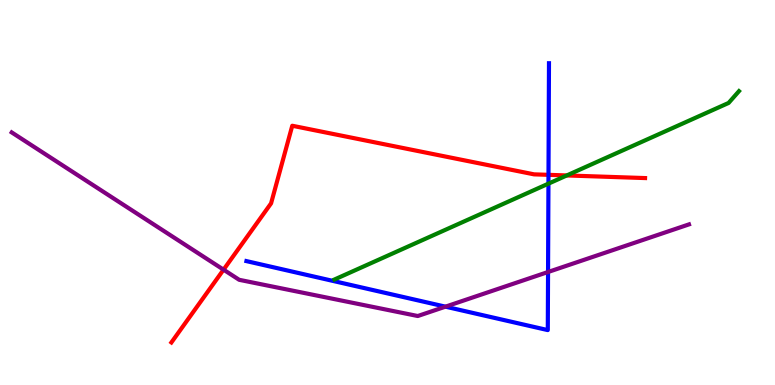[{'lines': ['blue', 'red'], 'intersections': [{'x': 7.08, 'y': 5.46}]}, {'lines': ['green', 'red'], 'intersections': [{'x': 7.31, 'y': 5.44}]}, {'lines': ['purple', 'red'], 'intersections': [{'x': 2.88, 'y': 3.0}]}, {'lines': ['blue', 'green'], 'intersections': [{'x': 7.08, 'y': 5.23}]}, {'lines': ['blue', 'purple'], 'intersections': [{'x': 5.75, 'y': 2.03}, {'x': 7.07, 'y': 2.93}]}, {'lines': ['green', 'purple'], 'intersections': []}]